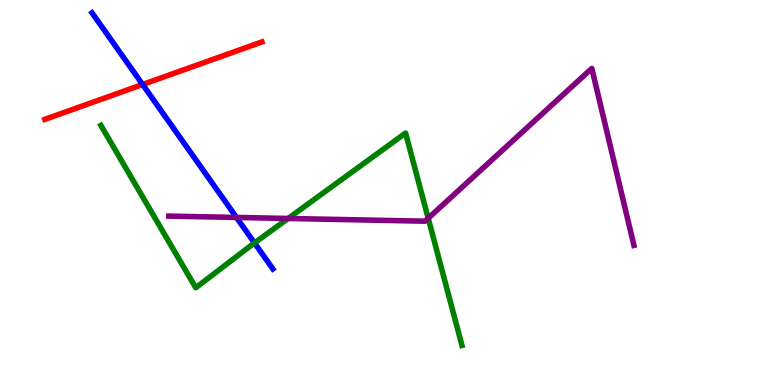[{'lines': ['blue', 'red'], 'intersections': [{'x': 1.84, 'y': 7.81}]}, {'lines': ['green', 'red'], 'intersections': []}, {'lines': ['purple', 'red'], 'intersections': []}, {'lines': ['blue', 'green'], 'intersections': [{'x': 3.28, 'y': 3.69}]}, {'lines': ['blue', 'purple'], 'intersections': [{'x': 3.05, 'y': 4.35}]}, {'lines': ['green', 'purple'], 'intersections': [{'x': 3.72, 'y': 4.33}, {'x': 5.53, 'y': 4.33}]}]